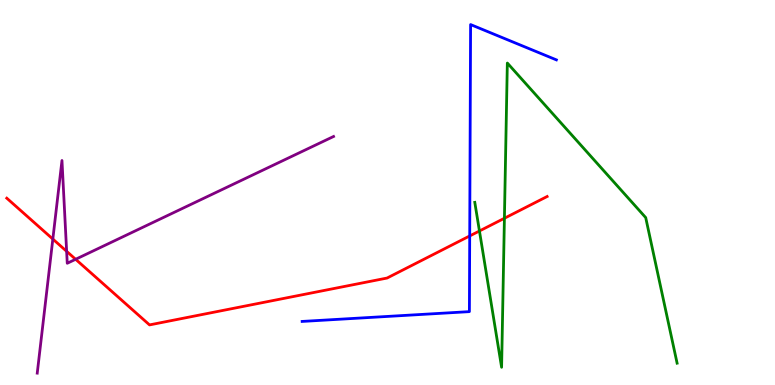[{'lines': ['blue', 'red'], 'intersections': [{'x': 6.06, 'y': 3.87}]}, {'lines': ['green', 'red'], 'intersections': [{'x': 6.19, 'y': 4.0}, {'x': 6.51, 'y': 4.33}]}, {'lines': ['purple', 'red'], 'intersections': [{'x': 0.682, 'y': 3.79}, {'x': 0.86, 'y': 3.47}, {'x': 0.976, 'y': 3.27}]}, {'lines': ['blue', 'green'], 'intersections': []}, {'lines': ['blue', 'purple'], 'intersections': []}, {'lines': ['green', 'purple'], 'intersections': []}]